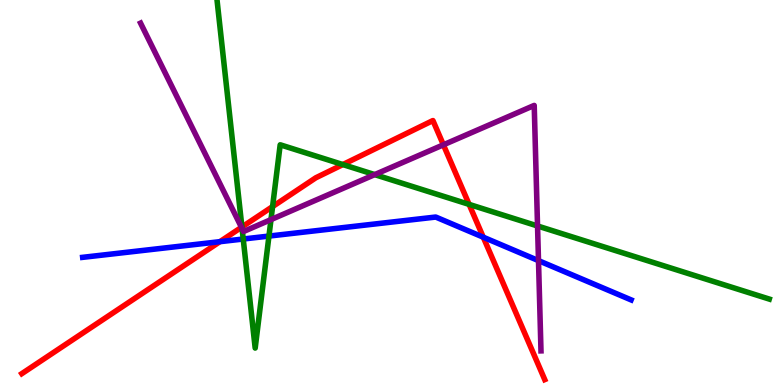[{'lines': ['blue', 'red'], 'intersections': [{'x': 2.84, 'y': 3.72}, {'x': 6.24, 'y': 3.84}]}, {'lines': ['green', 'red'], 'intersections': [{'x': 3.12, 'y': 4.1}, {'x': 3.52, 'y': 4.63}, {'x': 4.42, 'y': 5.73}, {'x': 6.05, 'y': 4.69}]}, {'lines': ['purple', 'red'], 'intersections': [{'x': 3.12, 'y': 4.1}, {'x': 5.72, 'y': 6.24}]}, {'lines': ['blue', 'green'], 'intersections': [{'x': 3.14, 'y': 3.79}, {'x': 3.47, 'y': 3.87}]}, {'lines': ['blue', 'purple'], 'intersections': [{'x': 6.95, 'y': 3.23}]}, {'lines': ['green', 'purple'], 'intersections': [{'x': 3.12, 'y': 4.06}, {'x': 3.5, 'y': 4.3}, {'x': 4.83, 'y': 5.46}, {'x': 6.94, 'y': 4.13}]}]